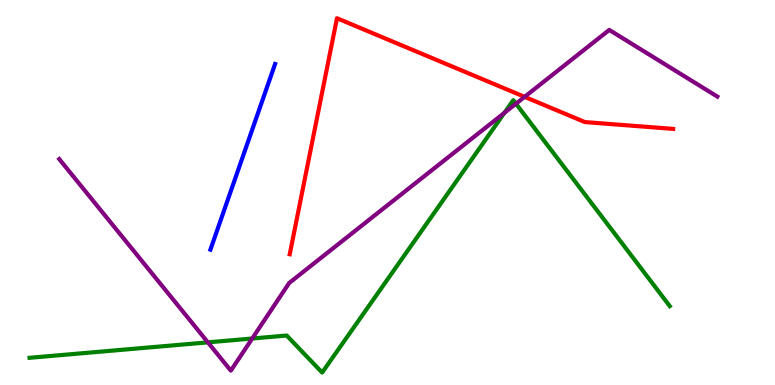[{'lines': ['blue', 'red'], 'intersections': []}, {'lines': ['green', 'red'], 'intersections': []}, {'lines': ['purple', 'red'], 'intersections': [{'x': 6.77, 'y': 7.48}]}, {'lines': ['blue', 'green'], 'intersections': []}, {'lines': ['blue', 'purple'], 'intersections': []}, {'lines': ['green', 'purple'], 'intersections': [{'x': 2.68, 'y': 1.11}, {'x': 3.25, 'y': 1.21}, {'x': 6.51, 'y': 7.07}, {'x': 6.66, 'y': 7.31}]}]